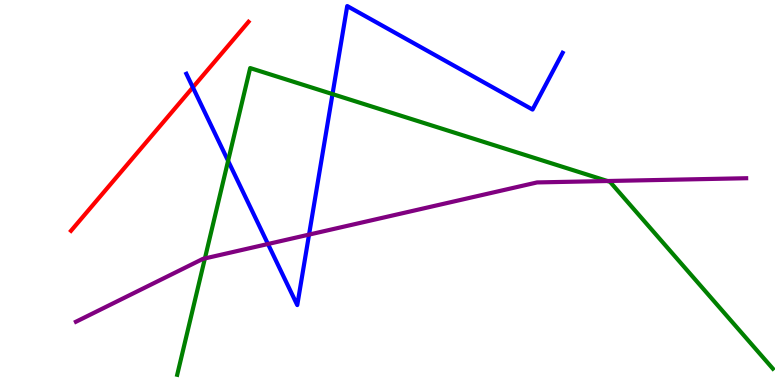[{'lines': ['blue', 'red'], 'intersections': [{'x': 2.49, 'y': 7.73}]}, {'lines': ['green', 'red'], 'intersections': []}, {'lines': ['purple', 'red'], 'intersections': []}, {'lines': ['blue', 'green'], 'intersections': [{'x': 2.94, 'y': 5.82}, {'x': 4.29, 'y': 7.56}]}, {'lines': ['blue', 'purple'], 'intersections': [{'x': 3.46, 'y': 3.66}, {'x': 3.99, 'y': 3.91}]}, {'lines': ['green', 'purple'], 'intersections': [{'x': 2.64, 'y': 3.29}, {'x': 7.84, 'y': 5.3}]}]